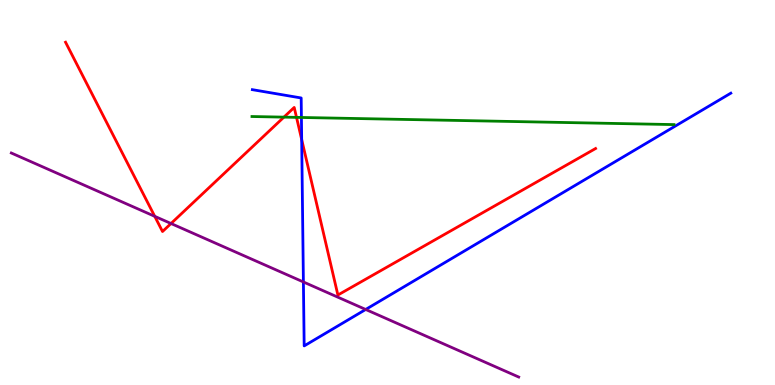[{'lines': ['blue', 'red'], 'intersections': [{'x': 3.89, 'y': 6.38}]}, {'lines': ['green', 'red'], 'intersections': [{'x': 3.66, 'y': 6.96}, {'x': 3.83, 'y': 6.95}]}, {'lines': ['purple', 'red'], 'intersections': [{'x': 2.0, 'y': 4.38}, {'x': 2.21, 'y': 4.19}]}, {'lines': ['blue', 'green'], 'intersections': [{'x': 3.89, 'y': 6.95}]}, {'lines': ['blue', 'purple'], 'intersections': [{'x': 3.91, 'y': 2.68}, {'x': 4.72, 'y': 1.96}]}, {'lines': ['green', 'purple'], 'intersections': []}]